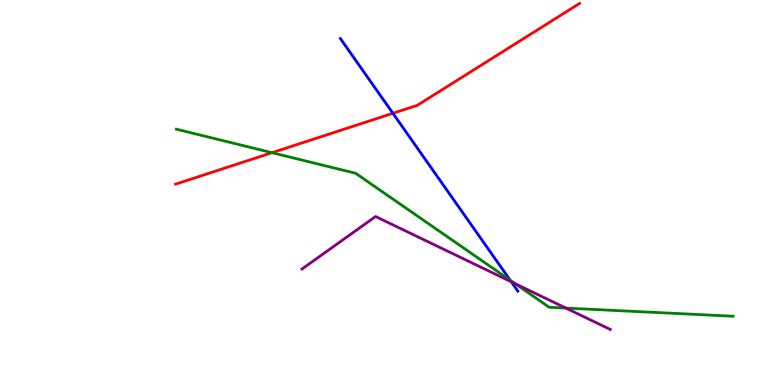[{'lines': ['blue', 'red'], 'intersections': [{'x': 5.07, 'y': 7.06}]}, {'lines': ['green', 'red'], 'intersections': [{'x': 3.51, 'y': 6.03}]}, {'lines': ['purple', 'red'], 'intersections': []}, {'lines': ['blue', 'green'], 'intersections': [{'x': 6.58, 'y': 2.72}]}, {'lines': ['blue', 'purple'], 'intersections': [{'x': 6.6, 'y': 2.68}]}, {'lines': ['green', 'purple'], 'intersections': [{'x': 6.65, 'y': 2.63}, {'x': 7.3, 'y': 2.0}]}]